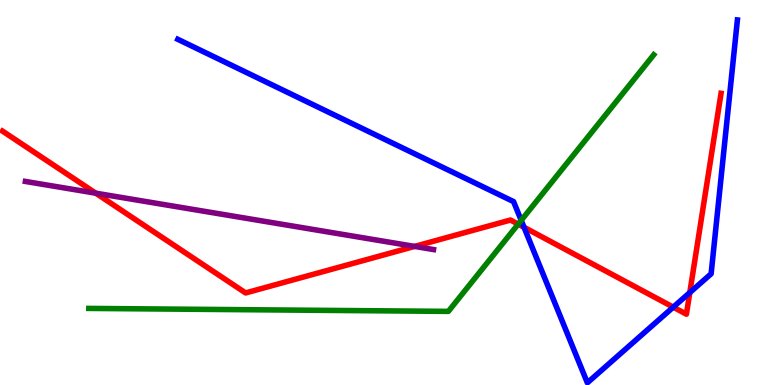[{'lines': ['blue', 'red'], 'intersections': [{'x': 6.76, 'y': 4.1}, {'x': 8.69, 'y': 2.02}, {'x': 8.9, 'y': 2.4}]}, {'lines': ['green', 'red'], 'intersections': [{'x': 6.69, 'y': 4.18}]}, {'lines': ['purple', 'red'], 'intersections': [{'x': 1.24, 'y': 4.98}, {'x': 5.35, 'y': 3.6}]}, {'lines': ['blue', 'green'], 'intersections': [{'x': 6.73, 'y': 4.28}]}, {'lines': ['blue', 'purple'], 'intersections': []}, {'lines': ['green', 'purple'], 'intersections': []}]